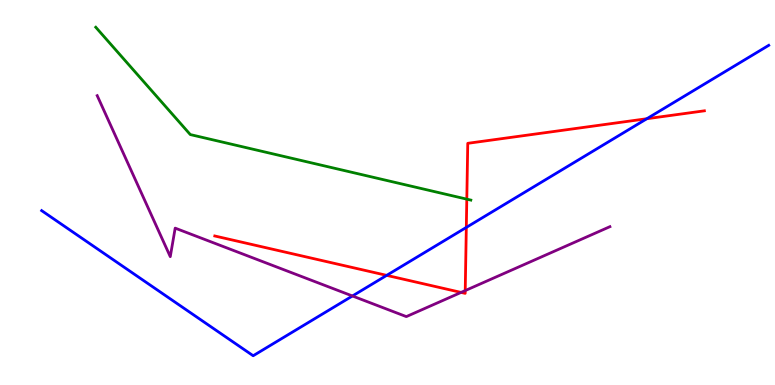[{'lines': ['blue', 'red'], 'intersections': [{'x': 4.99, 'y': 2.85}, {'x': 6.02, 'y': 4.09}, {'x': 8.35, 'y': 6.92}]}, {'lines': ['green', 'red'], 'intersections': [{'x': 6.02, 'y': 4.83}]}, {'lines': ['purple', 'red'], 'intersections': [{'x': 5.95, 'y': 2.4}, {'x': 6.0, 'y': 2.45}]}, {'lines': ['blue', 'green'], 'intersections': []}, {'lines': ['blue', 'purple'], 'intersections': [{'x': 4.55, 'y': 2.31}]}, {'lines': ['green', 'purple'], 'intersections': []}]